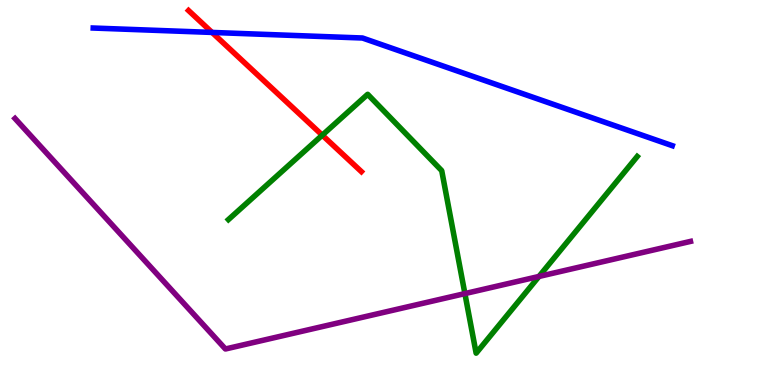[{'lines': ['blue', 'red'], 'intersections': [{'x': 2.74, 'y': 9.16}]}, {'lines': ['green', 'red'], 'intersections': [{'x': 4.16, 'y': 6.49}]}, {'lines': ['purple', 'red'], 'intersections': []}, {'lines': ['blue', 'green'], 'intersections': []}, {'lines': ['blue', 'purple'], 'intersections': []}, {'lines': ['green', 'purple'], 'intersections': [{'x': 6.0, 'y': 2.37}, {'x': 6.95, 'y': 2.82}]}]